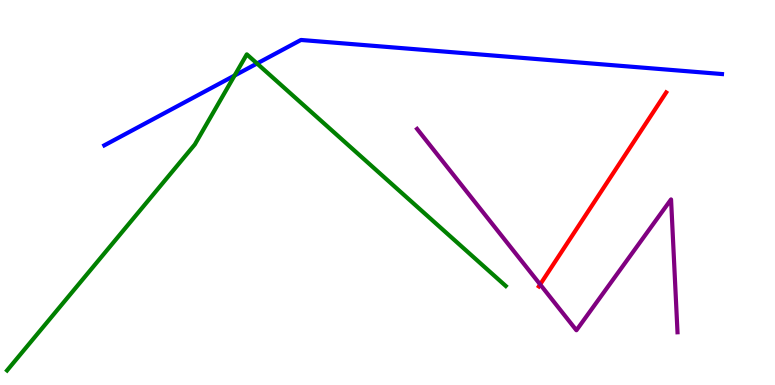[{'lines': ['blue', 'red'], 'intersections': []}, {'lines': ['green', 'red'], 'intersections': []}, {'lines': ['purple', 'red'], 'intersections': [{'x': 6.97, 'y': 2.61}]}, {'lines': ['blue', 'green'], 'intersections': [{'x': 3.03, 'y': 8.04}, {'x': 3.32, 'y': 8.35}]}, {'lines': ['blue', 'purple'], 'intersections': []}, {'lines': ['green', 'purple'], 'intersections': []}]